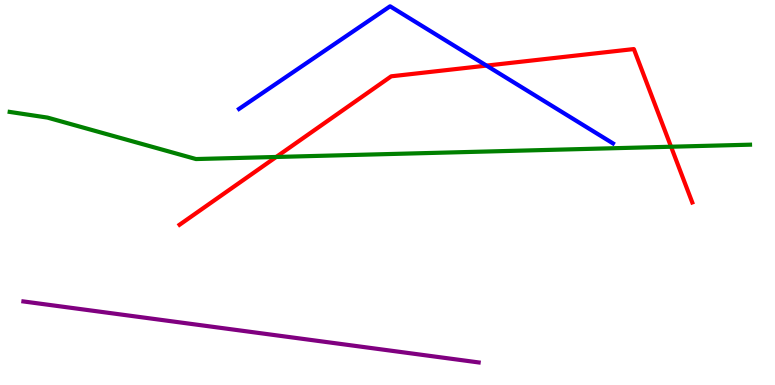[{'lines': ['blue', 'red'], 'intersections': [{'x': 6.28, 'y': 8.3}]}, {'lines': ['green', 'red'], 'intersections': [{'x': 3.56, 'y': 5.92}, {'x': 8.66, 'y': 6.19}]}, {'lines': ['purple', 'red'], 'intersections': []}, {'lines': ['blue', 'green'], 'intersections': []}, {'lines': ['blue', 'purple'], 'intersections': []}, {'lines': ['green', 'purple'], 'intersections': []}]